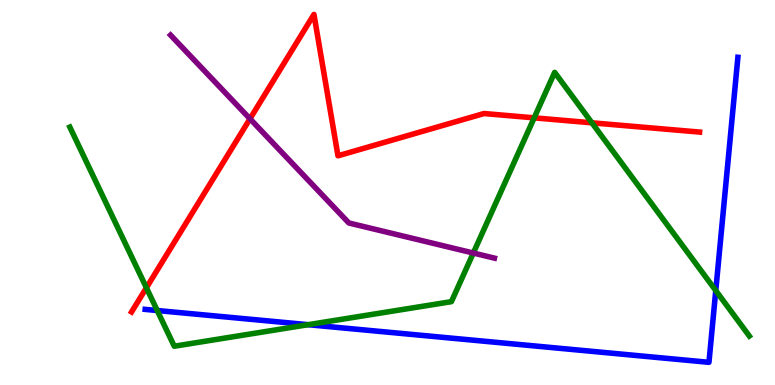[{'lines': ['blue', 'red'], 'intersections': []}, {'lines': ['green', 'red'], 'intersections': [{'x': 1.89, 'y': 2.53}, {'x': 6.89, 'y': 6.94}, {'x': 7.64, 'y': 6.81}]}, {'lines': ['purple', 'red'], 'intersections': [{'x': 3.23, 'y': 6.91}]}, {'lines': ['blue', 'green'], 'intersections': [{'x': 2.03, 'y': 1.93}, {'x': 3.98, 'y': 1.57}, {'x': 9.24, 'y': 2.45}]}, {'lines': ['blue', 'purple'], 'intersections': []}, {'lines': ['green', 'purple'], 'intersections': [{'x': 6.11, 'y': 3.43}]}]